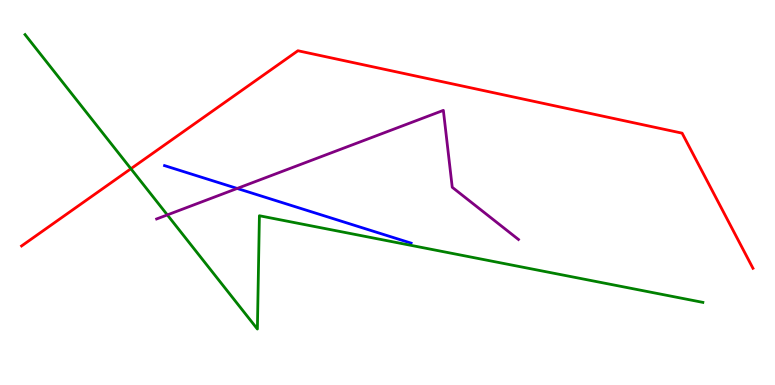[{'lines': ['blue', 'red'], 'intersections': []}, {'lines': ['green', 'red'], 'intersections': [{'x': 1.69, 'y': 5.62}]}, {'lines': ['purple', 'red'], 'intersections': []}, {'lines': ['blue', 'green'], 'intersections': []}, {'lines': ['blue', 'purple'], 'intersections': [{'x': 3.06, 'y': 5.11}]}, {'lines': ['green', 'purple'], 'intersections': [{'x': 2.16, 'y': 4.42}]}]